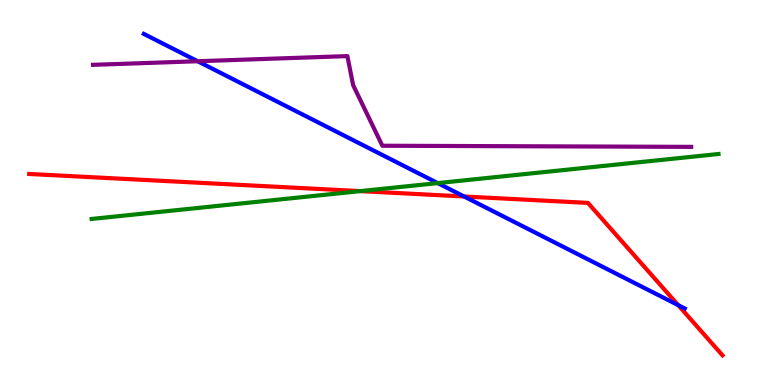[{'lines': ['blue', 'red'], 'intersections': [{'x': 5.99, 'y': 4.9}, {'x': 8.75, 'y': 2.07}]}, {'lines': ['green', 'red'], 'intersections': [{'x': 4.65, 'y': 5.04}]}, {'lines': ['purple', 'red'], 'intersections': []}, {'lines': ['blue', 'green'], 'intersections': [{'x': 5.65, 'y': 5.24}]}, {'lines': ['blue', 'purple'], 'intersections': [{'x': 2.55, 'y': 8.41}]}, {'lines': ['green', 'purple'], 'intersections': []}]